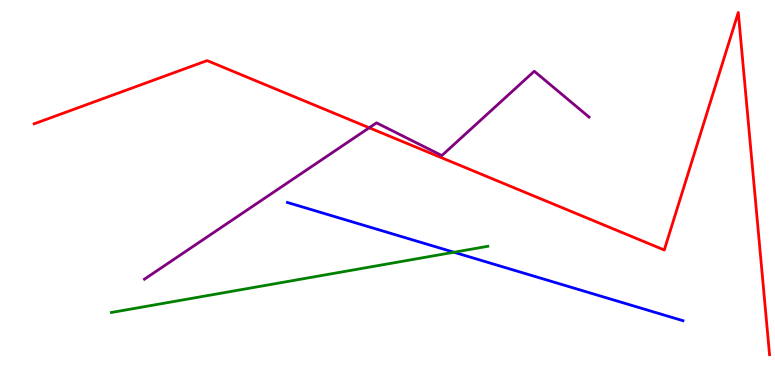[{'lines': ['blue', 'red'], 'intersections': []}, {'lines': ['green', 'red'], 'intersections': []}, {'lines': ['purple', 'red'], 'intersections': [{'x': 4.76, 'y': 6.68}]}, {'lines': ['blue', 'green'], 'intersections': [{'x': 5.86, 'y': 3.45}]}, {'lines': ['blue', 'purple'], 'intersections': []}, {'lines': ['green', 'purple'], 'intersections': []}]